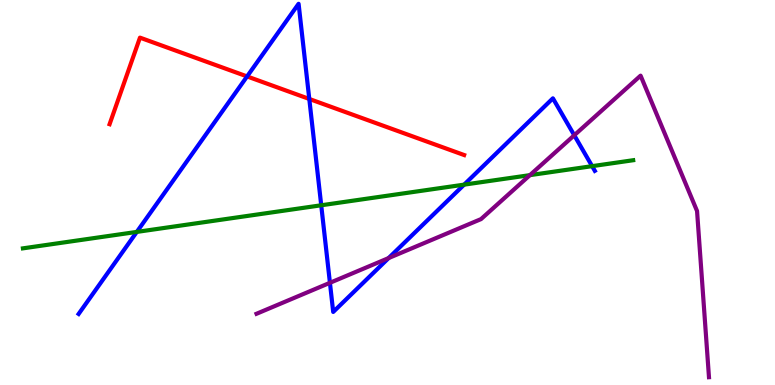[{'lines': ['blue', 'red'], 'intersections': [{'x': 3.19, 'y': 8.01}, {'x': 3.99, 'y': 7.43}]}, {'lines': ['green', 'red'], 'intersections': []}, {'lines': ['purple', 'red'], 'intersections': []}, {'lines': ['blue', 'green'], 'intersections': [{'x': 1.77, 'y': 3.98}, {'x': 4.14, 'y': 4.67}, {'x': 5.99, 'y': 5.2}, {'x': 7.64, 'y': 5.68}]}, {'lines': ['blue', 'purple'], 'intersections': [{'x': 4.26, 'y': 2.65}, {'x': 5.01, 'y': 3.3}, {'x': 7.41, 'y': 6.49}]}, {'lines': ['green', 'purple'], 'intersections': [{'x': 6.84, 'y': 5.45}]}]